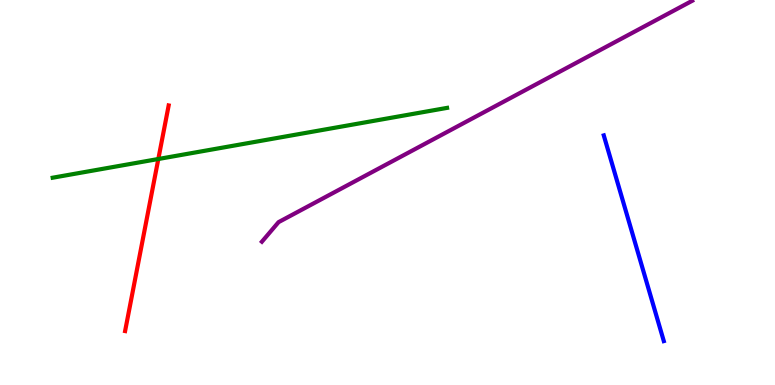[{'lines': ['blue', 'red'], 'intersections': []}, {'lines': ['green', 'red'], 'intersections': [{'x': 2.04, 'y': 5.87}]}, {'lines': ['purple', 'red'], 'intersections': []}, {'lines': ['blue', 'green'], 'intersections': []}, {'lines': ['blue', 'purple'], 'intersections': []}, {'lines': ['green', 'purple'], 'intersections': []}]